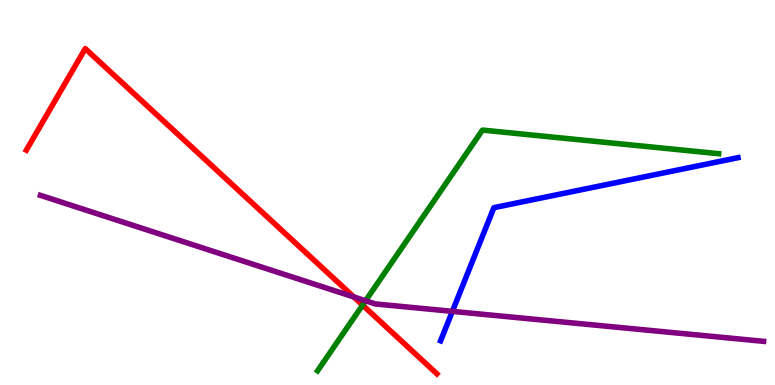[{'lines': ['blue', 'red'], 'intersections': []}, {'lines': ['green', 'red'], 'intersections': [{'x': 4.68, 'y': 2.08}]}, {'lines': ['purple', 'red'], 'intersections': [{'x': 4.56, 'y': 2.29}]}, {'lines': ['blue', 'green'], 'intersections': []}, {'lines': ['blue', 'purple'], 'intersections': [{'x': 5.84, 'y': 1.91}]}, {'lines': ['green', 'purple'], 'intersections': [{'x': 4.72, 'y': 2.19}]}]